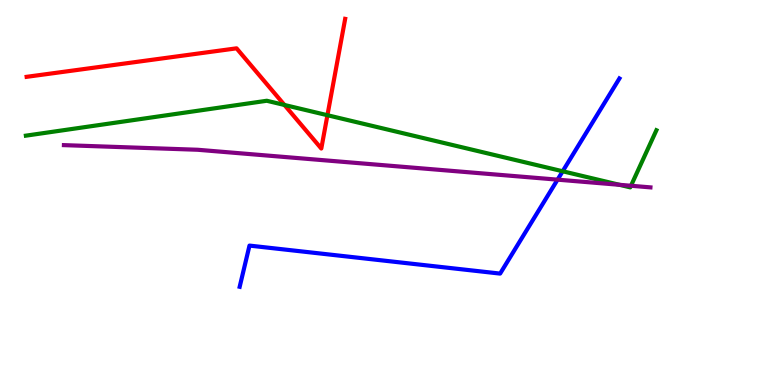[{'lines': ['blue', 'red'], 'intersections': []}, {'lines': ['green', 'red'], 'intersections': [{'x': 3.67, 'y': 7.27}, {'x': 4.22, 'y': 7.01}]}, {'lines': ['purple', 'red'], 'intersections': []}, {'lines': ['blue', 'green'], 'intersections': [{'x': 7.26, 'y': 5.55}]}, {'lines': ['blue', 'purple'], 'intersections': [{'x': 7.19, 'y': 5.33}]}, {'lines': ['green', 'purple'], 'intersections': [{'x': 7.99, 'y': 5.2}, {'x': 8.14, 'y': 5.18}]}]